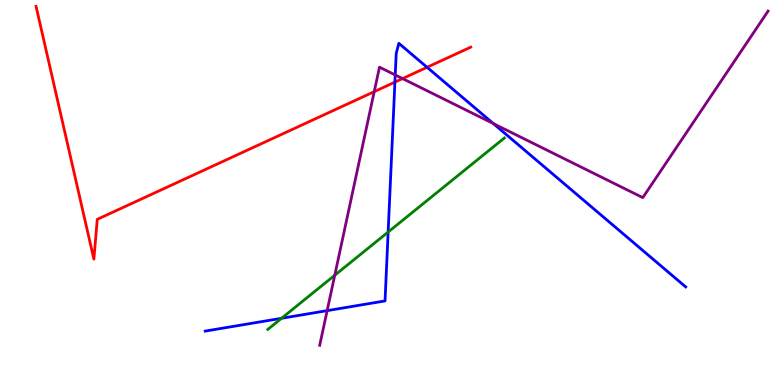[{'lines': ['blue', 'red'], 'intersections': [{'x': 5.1, 'y': 7.87}, {'x': 5.51, 'y': 8.25}]}, {'lines': ['green', 'red'], 'intersections': []}, {'lines': ['purple', 'red'], 'intersections': [{'x': 4.83, 'y': 7.62}, {'x': 5.19, 'y': 7.96}]}, {'lines': ['blue', 'green'], 'intersections': [{'x': 3.63, 'y': 1.73}, {'x': 5.01, 'y': 3.97}]}, {'lines': ['blue', 'purple'], 'intersections': [{'x': 4.22, 'y': 1.93}, {'x': 5.1, 'y': 8.05}, {'x': 6.37, 'y': 6.79}]}, {'lines': ['green', 'purple'], 'intersections': [{'x': 4.32, 'y': 2.85}]}]